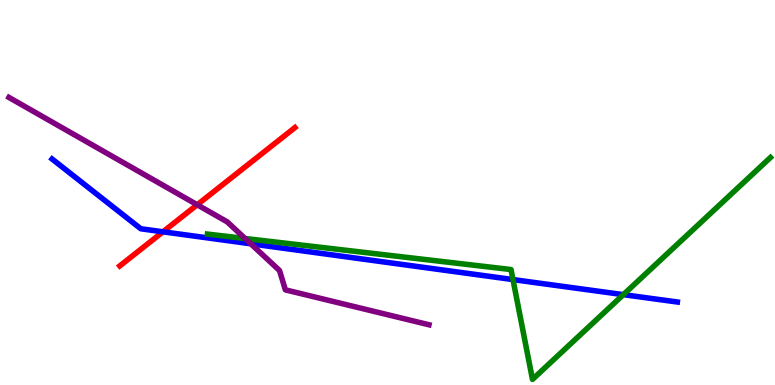[{'lines': ['blue', 'red'], 'intersections': [{'x': 2.1, 'y': 3.98}]}, {'lines': ['green', 'red'], 'intersections': []}, {'lines': ['purple', 'red'], 'intersections': [{'x': 2.54, 'y': 4.68}]}, {'lines': ['blue', 'green'], 'intersections': [{'x': 6.62, 'y': 2.74}, {'x': 8.04, 'y': 2.35}]}, {'lines': ['blue', 'purple'], 'intersections': [{'x': 3.24, 'y': 3.67}]}, {'lines': ['green', 'purple'], 'intersections': [{'x': 3.16, 'y': 3.81}]}]